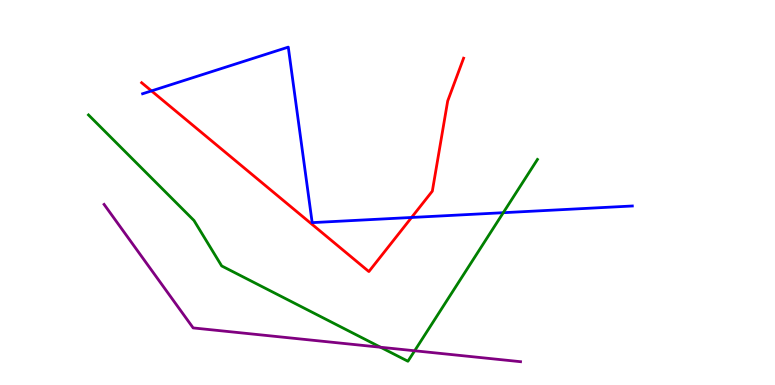[{'lines': ['blue', 'red'], 'intersections': [{'x': 1.95, 'y': 7.64}, {'x': 5.31, 'y': 4.35}]}, {'lines': ['green', 'red'], 'intersections': []}, {'lines': ['purple', 'red'], 'intersections': []}, {'lines': ['blue', 'green'], 'intersections': [{'x': 6.49, 'y': 4.48}]}, {'lines': ['blue', 'purple'], 'intersections': []}, {'lines': ['green', 'purple'], 'intersections': [{'x': 4.91, 'y': 0.98}, {'x': 5.35, 'y': 0.889}]}]